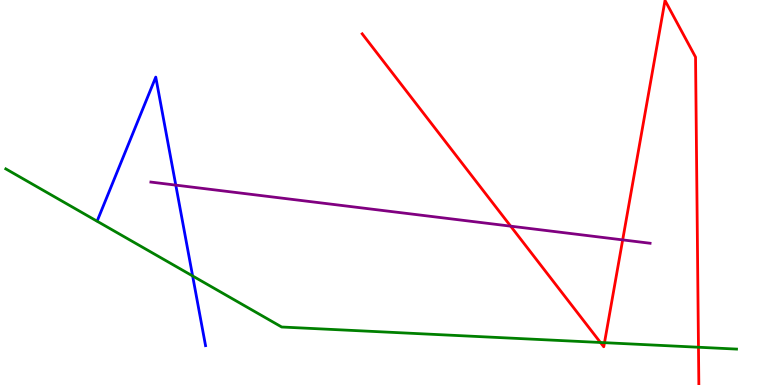[{'lines': ['blue', 'red'], 'intersections': []}, {'lines': ['green', 'red'], 'intersections': [{'x': 7.75, 'y': 1.1}, {'x': 7.8, 'y': 1.1}, {'x': 9.01, 'y': 0.981}]}, {'lines': ['purple', 'red'], 'intersections': [{'x': 6.59, 'y': 4.13}, {'x': 8.03, 'y': 3.77}]}, {'lines': ['blue', 'green'], 'intersections': [{'x': 2.49, 'y': 2.83}]}, {'lines': ['blue', 'purple'], 'intersections': [{'x': 2.27, 'y': 5.19}]}, {'lines': ['green', 'purple'], 'intersections': []}]